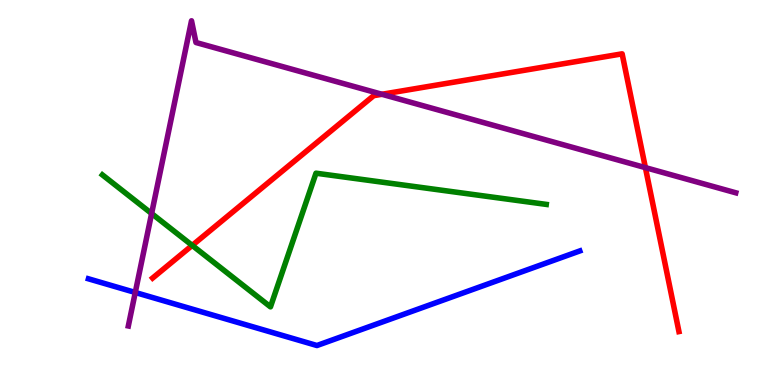[{'lines': ['blue', 'red'], 'intersections': []}, {'lines': ['green', 'red'], 'intersections': [{'x': 2.48, 'y': 3.63}]}, {'lines': ['purple', 'red'], 'intersections': [{'x': 4.93, 'y': 7.55}, {'x': 8.33, 'y': 5.65}]}, {'lines': ['blue', 'green'], 'intersections': []}, {'lines': ['blue', 'purple'], 'intersections': [{'x': 1.75, 'y': 2.4}]}, {'lines': ['green', 'purple'], 'intersections': [{'x': 1.96, 'y': 4.45}]}]